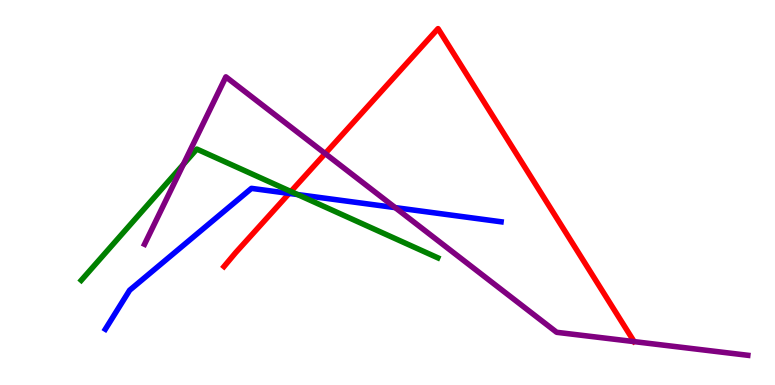[{'lines': ['blue', 'red'], 'intersections': [{'x': 3.73, 'y': 4.98}]}, {'lines': ['green', 'red'], 'intersections': [{'x': 3.75, 'y': 5.03}]}, {'lines': ['purple', 'red'], 'intersections': [{'x': 4.2, 'y': 6.01}]}, {'lines': ['blue', 'green'], 'intersections': [{'x': 3.84, 'y': 4.95}]}, {'lines': ['blue', 'purple'], 'intersections': [{'x': 5.1, 'y': 4.61}]}, {'lines': ['green', 'purple'], 'intersections': [{'x': 2.37, 'y': 5.73}]}]